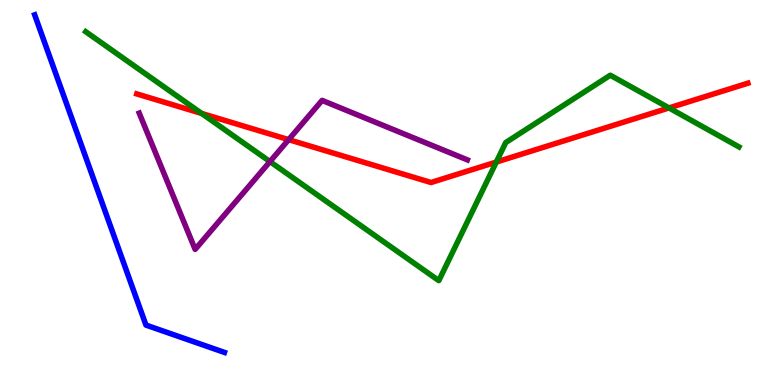[{'lines': ['blue', 'red'], 'intersections': []}, {'lines': ['green', 'red'], 'intersections': [{'x': 2.6, 'y': 7.05}, {'x': 6.4, 'y': 5.79}, {'x': 8.63, 'y': 7.2}]}, {'lines': ['purple', 'red'], 'intersections': [{'x': 3.72, 'y': 6.37}]}, {'lines': ['blue', 'green'], 'intersections': []}, {'lines': ['blue', 'purple'], 'intersections': []}, {'lines': ['green', 'purple'], 'intersections': [{'x': 3.48, 'y': 5.8}]}]